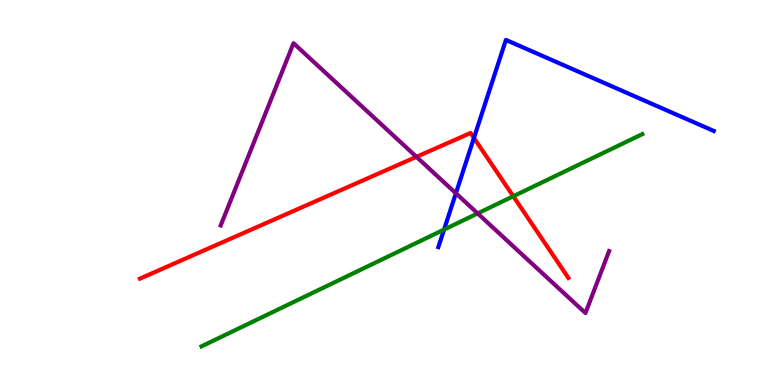[{'lines': ['blue', 'red'], 'intersections': [{'x': 6.12, 'y': 6.42}]}, {'lines': ['green', 'red'], 'intersections': [{'x': 6.62, 'y': 4.9}]}, {'lines': ['purple', 'red'], 'intersections': [{'x': 5.37, 'y': 5.93}]}, {'lines': ['blue', 'green'], 'intersections': [{'x': 5.73, 'y': 4.04}]}, {'lines': ['blue', 'purple'], 'intersections': [{'x': 5.88, 'y': 4.98}]}, {'lines': ['green', 'purple'], 'intersections': [{'x': 6.16, 'y': 4.46}]}]